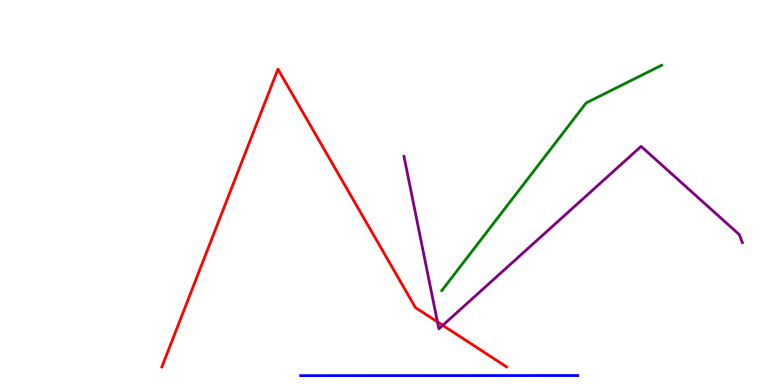[{'lines': ['blue', 'red'], 'intersections': []}, {'lines': ['green', 'red'], 'intersections': []}, {'lines': ['purple', 'red'], 'intersections': [{'x': 5.64, 'y': 1.64}, {'x': 5.71, 'y': 1.55}]}, {'lines': ['blue', 'green'], 'intersections': []}, {'lines': ['blue', 'purple'], 'intersections': []}, {'lines': ['green', 'purple'], 'intersections': []}]